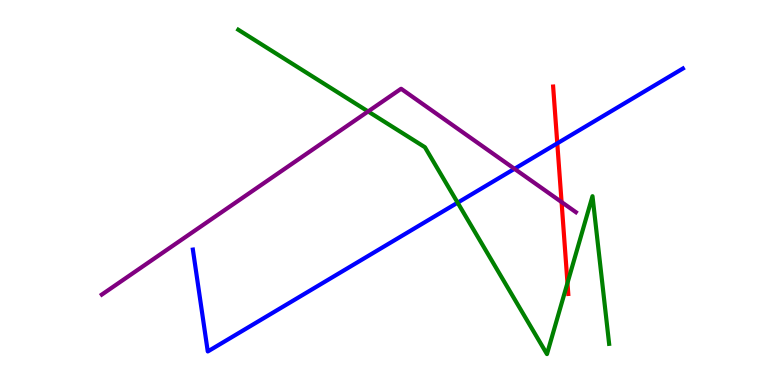[{'lines': ['blue', 'red'], 'intersections': [{'x': 7.19, 'y': 6.28}]}, {'lines': ['green', 'red'], 'intersections': [{'x': 7.32, 'y': 2.65}]}, {'lines': ['purple', 'red'], 'intersections': [{'x': 7.25, 'y': 4.75}]}, {'lines': ['blue', 'green'], 'intersections': [{'x': 5.9, 'y': 4.74}]}, {'lines': ['blue', 'purple'], 'intersections': [{'x': 6.64, 'y': 5.62}]}, {'lines': ['green', 'purple'], 'intersections': [{'x': 4.75, 'y': 7.11}]}]